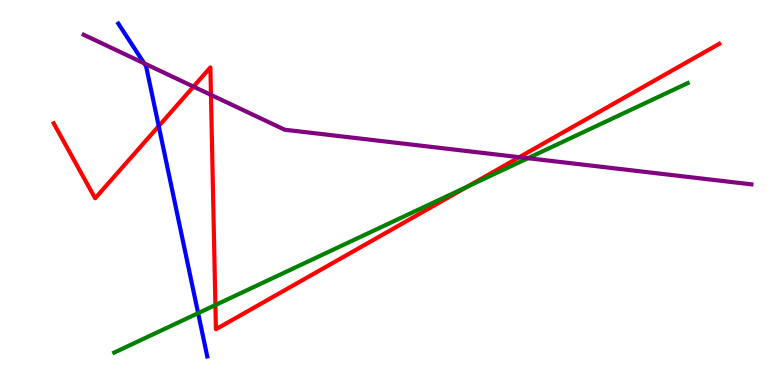[{'lines': ['blue', 'red'], 'intersections': [{'x': 2.05, 'y': 6.72}]}, {'lines': ['green', 'red'], 'intersections': [{'x': 2.78, 'y': 2.08}, {'x': 6.03, 'y': 5.15}]}, {'lines': ['purple', 'red'], 'intersections': [{'x': 2.5, 'y': 7.75}, {'x': 2.72, 'y': 7.54}, {'x': 6.7, 'y': 5.92}]}, {'lines': ['blue', 'green'], 'intersections': [{'x': 2.56, 'y': 1.87}]}, {'lines': ['blue', 'purple'], 'intersections': [{'x': 1.86, 'y': 8.35}]}, {'lines': ['green', 'purple'], 'intersections': [{'x': 6.81, 'y': 5.89}]}]